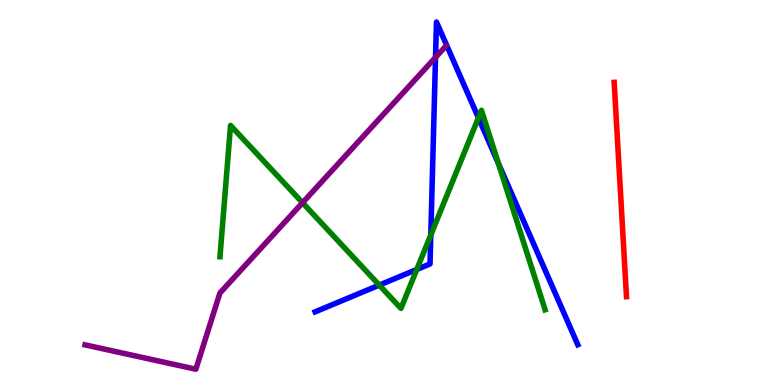[{'lines': ['blue', 'red'], 'intersections': []}, {'lines': ['green', 'red'], 'intersections': []}, {'lines': ['purple', 'red'], 'intersections': []}, {'lines': ['blue', 'green'], 'intersections': [{'x': 4.89, 'y': 2.59}, {'x': 5.38, 'y': 3.0}, {'x': 5.56, 'y': 3.9}, {'x': 6.17, 'y': 6.94}, {'x': 6.43, 'y': 5.75}]}, {'lines': ['blue', 'purple'], 'intersections': [{'x': 5.62, 'y': 8.51}]}, {'lines': ['green', 'purple'], 'intersections': [{'x': 3.9, 'y': 4.73}]}]